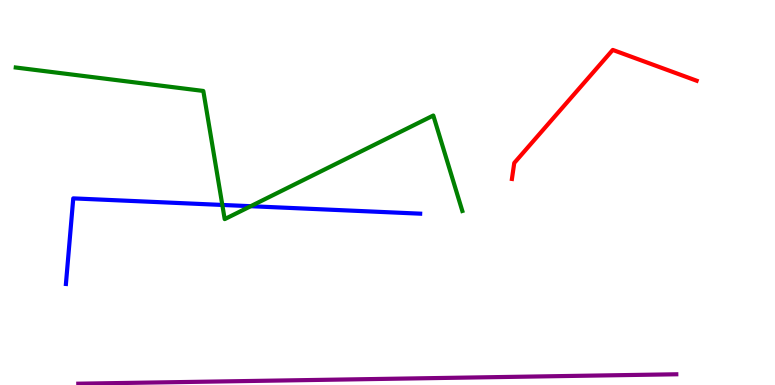[{'lines': ['blue', 'red'], 'intersections': []}, {'lines': ['green', 'red'], 'intersections': []}, {'lines': ['purple', 'red'], 'intersections': []}, {'lines': ['blue', 'green'], 'intersections': [{'x': 2.87, 'y': 4.68}, {'x': 3.24, 'y': 4.64}]}, {'lines': ['blue', 'purple'], 'intersections': []}, {'lines': ['green', 'purple'], 'intersections': []}]